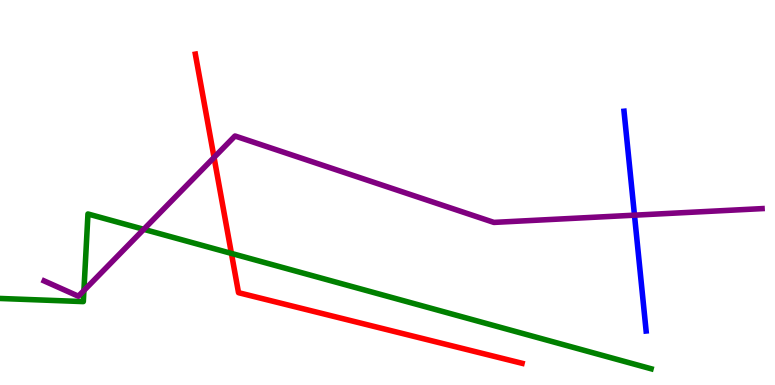[{'lines': ['blue', 'red'], 'intersections': []}, {'lines': ['green', 'red'], 'intersections': [{'x': 2.99, 'y': 3.42}]}, {'lines': ['purple', 'red'], 'intersections': [{'x': 2.76, 'y': 5.91}]}, {'lines': ['blue', 'green'], 'intersections': []}, {'lines': ['blue', 'purple'], 'intersections': [{'x': 8.19, 'y': 4.41}]}, {'lines': ['green', 'purple'], 'intersections': [{'x': 1.08, 'y': 2.45}, {'x': 1.86, 'y': 4.04}]}]